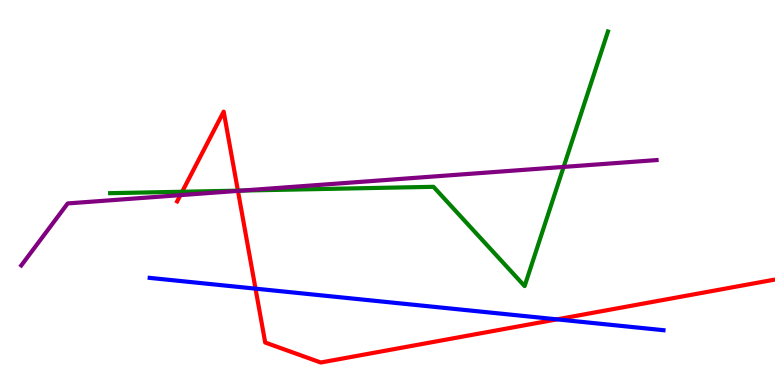[{'lines': ['blue', 'red'], 'intersections': [{'x': 3.3, 'y': 2.5}, {'x': 7.19, 'y': 1.7}]}, {'lines': ['green', 'red'], 'intersections': [{'x': 2.35, 'y': 5.02}, {'x': 3.07, 'y': 5.05}]}, {'lines': ['purple', 'red'], 'intersections': [{'x': 2.33, 'y': 4.93}, {'x': 3.07, 'y': 5.04}]}, {'lines': ['blue', 'green'], 'intersections': []}, {'lines': ['blue', 'purple'], 'intersections': []}, {'lines': ['green', 'purple'], 'intersections': [{'x': 3.13, 'y': 5.05}, {'x': 7.27, 'y': 5.66}]}]